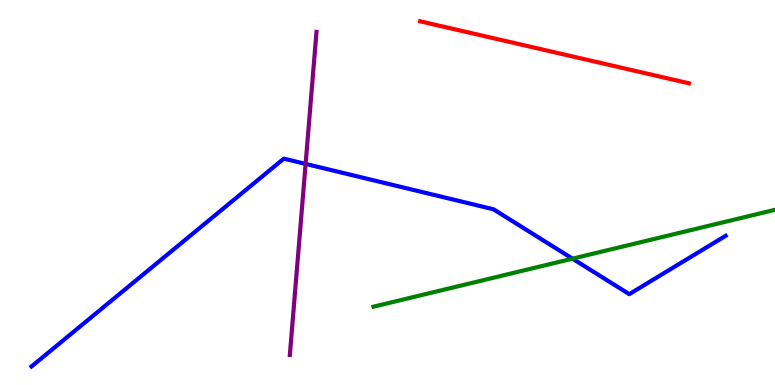[{'lines': ['blue', 'red'], 'intersections': []}, {'lines': ['green', 'red'], 'intersections': []}, {'lines': ['purple', 'red'], 'intersections': []}, {'lines': ['blue', 'green'], 'intersections': [{'x': 7.39, 'y': 3.28}]}, {'lines': ['blue', 'purple'], 'intersections': [{'x': 3.94, 'y': 5.74}]}, {'lines': ['green', 'purple'], 'intersections': []}]